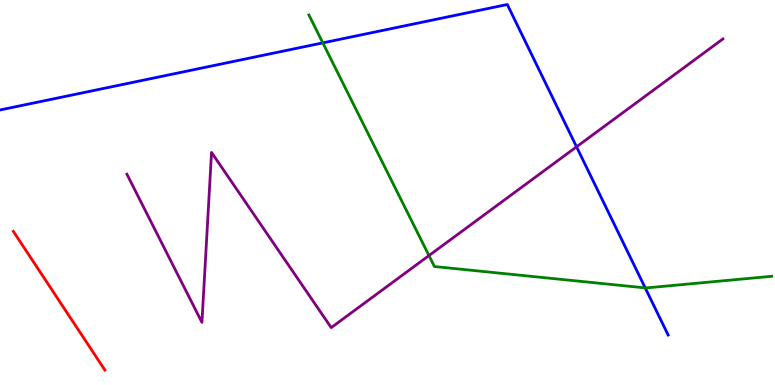[{'lines': ['blue', 'red'], 'intersections': []}, {'lines': ['green', 'red'], 'intersections': []}, {'lines': ['purple', 'red'], 'intersections': []}, {'lines': ['blue', 'green'], 'intersections': [{'x': 4.17, 'y': 8.89}, {'x': 8.33, 'y': 2.52}]}, {'lines': ['blue', 'purple'], 'intersections': [{'x': 7.44, 'y': 6.19}]}, {'lines': ['green', 'purple'], 'intersections': [{'x': 5.54, 'y': 3.36}]}]